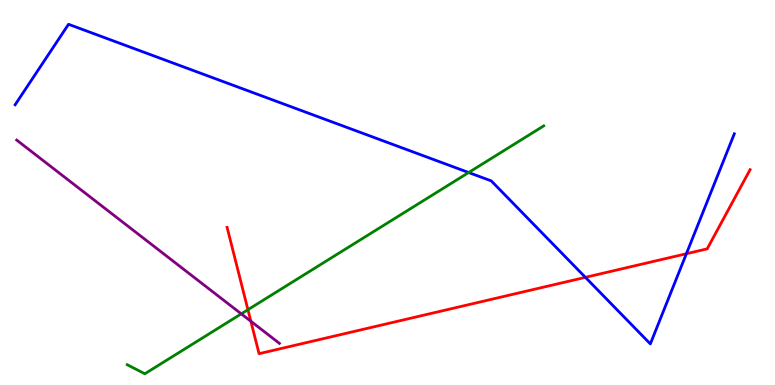[{'lines': ['blue', 'red'], 'intersections': [{'x': 7.55, 'y': 2.8}, {'x': 8.86, 'y': 3.41}]}, {'lines': ['green', 'red'], 'intersections': [{'x': 3.2, 'y': 1.96}]}, {'lines': ['purple', 'red'], 'intersections': [{'x': 3.24, 'y': 1.66}]}, {'lines': ['blue', 'green'], 'intersections': [{'x': 6.05, 'y': 5.52}]}, {'lines': ['blue', 'purple'], 'intersections': []}, {'lines': ['green', 'purple'], 'intersections': [{'x': 3.11, 'y': 1.85}]}]